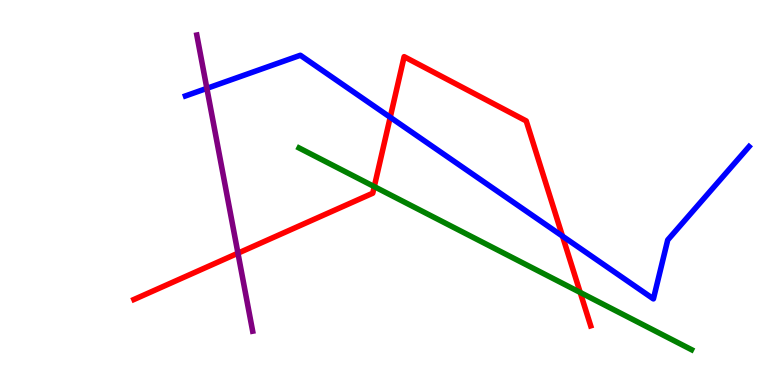[{'lines': ['blue', 'red'], 'intersections': [{'x': 5.04, 'y': 6.95}, {'x': 7.26, 'y': 3.87}]}, {'lines': ['green', 'red'], 'intersections': [{'x': 4.83, 'y': 5.15}, {'x': 7.49, 'y': 2.4}]}, {'lines': ['purple', 'red'], 'intersections': [{'x': 3.07, 'y': 3.42}]}, {'lines': ['blue', 'green'], 'intersections': []}, {'lines': ['blue', 'purple'], 'intersections': [{'x': 2.67, 'y': 7.7}]}, {'lines': ['green', 'purple'], 'intersections': []}]